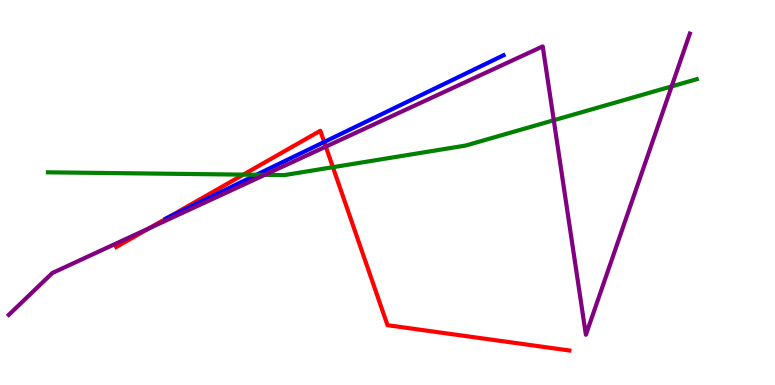[{'lines': ['blue', 'red'], 'intersections': [{'x': 2.17, 'y': 4.35}, {'x': 4.18, 'y': 6.31}]}, {'lines': ['green', 'red'], 'intersections': [{'x': 3.14, 'y': 5.46}, {'x': 4.3, 'y': 5.66}]}, {'lines': ['purple', 'red'], 'intersections': [{'x': 1.93, 'y': 4.07}, {'x': 4.2, 'y': 6.19}]}, {'lines': ['blue', 'green'], 'intersections': [{'x': 3.31, 'y': 5.46}]}, {'lines': ['blue', 'purple'], 'intersections': []}, {'lines': ['green', 'purple'], 'intersections': [{'x': 3.42, 'y': 5.46}, {'x': 7.15, 'y': 6.88}, {'x': 8.67, 'y': 7.76}]}]